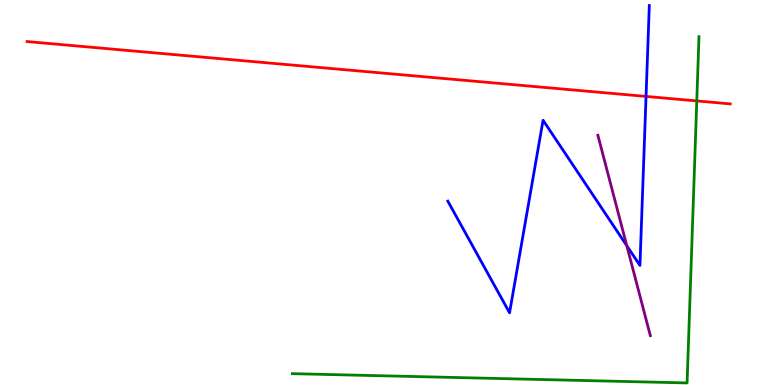[{'lines': ['blue', 'red'], 'intersections': [{'x': 8.34, 'y': 7.5}]}, {'lines': ['green', 'red'], 'intersections': [{'x': 8.99, 'y': 7.38}]}, {'lines': ['purple', 'red'], 'intersections': []}, {'lines': ['blue', 'green'], 'intersections': []}, {'lines': ['blue', 'purple'], 'intersections': [{'x': 8.09, 'y': 3.62}]}, {'lines': ['green', 'purple'], 'intersections': []}]